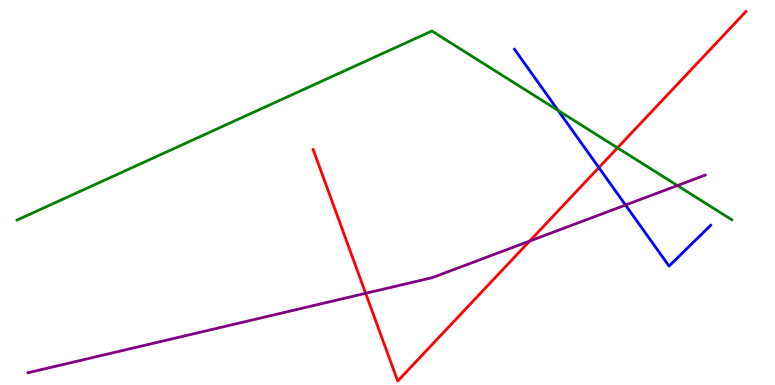[{'lines': ['blue', 'red'], 'intersections': [{'x': 7.73, 'y': 5.65}]}, {'lines': ['green', 'red'], 'intersections': [{'x': 7.97, 'y': 6.16}]}, {'lines': ['purple', 'red'], 'intersections': [{'x': 4.72, 'y': 2.38}, {'x': 6.83, 'y': 3.74}]}, {'lines': ['blue', 'green'], 'intersections': [{'x': 7.2, 'y': 7.13}]}, {'lines': ['blue', 'purple'], 'intersections': [{'x': 8.07, 'y': 4.67}]}, {'lines': ['green', 'purple'], 'intersections': [{'x': 8.74, 'y': 5.18}]}]